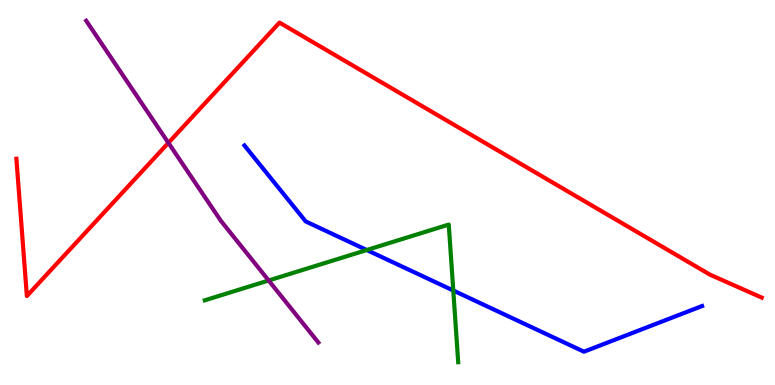[{'lines': ['blue', 'red'], 'intersections': []}, {'lines': ['green', 'red'], 'intersections': []}, {'lines': ['purple', 'red'], 'intersections': [{'x': 2.17, 'y': 6.29}]}, {'lines': ['blue', 'green'], 'intersections': [{'x': 4.73, 'y': 3.51}, {'x': 5.85, 'y': 2.45}]}, {'lines': ['blue', 'purple'], 'intersections': []}, {'lines': ['green', 'purple'], 'intersections': [{'x': 3.47, 'y': 2.71}]}]